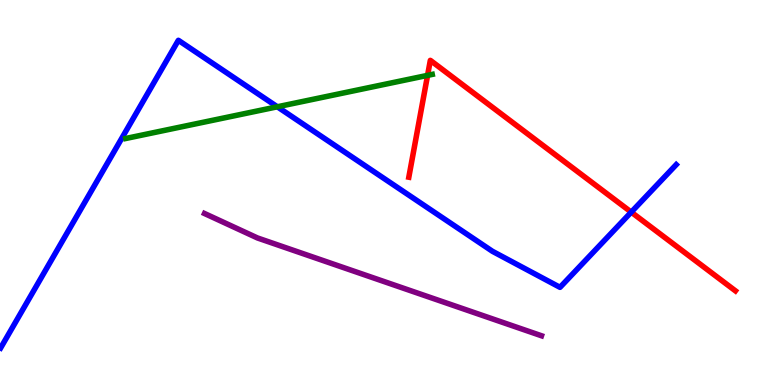[{'lines': ['blue', 'red'], 'intersections': [{'x': 8.15, 'y': 4.49}]}, {'lines': ['green', 'red'], 'intersections': [{'x': 5.52, 'y': 8.04}]}, {'lines': ['purple', 'red'], 'intersections': []}, {'lines': ['blue', 'green'], 'intersections': [{'x': 3.58, 'y': 7.23}]}, {'lines': ['blue', 'purple'], 'intersections': []}, {'lines': ['green', 'purple'], 'intersections': []}]